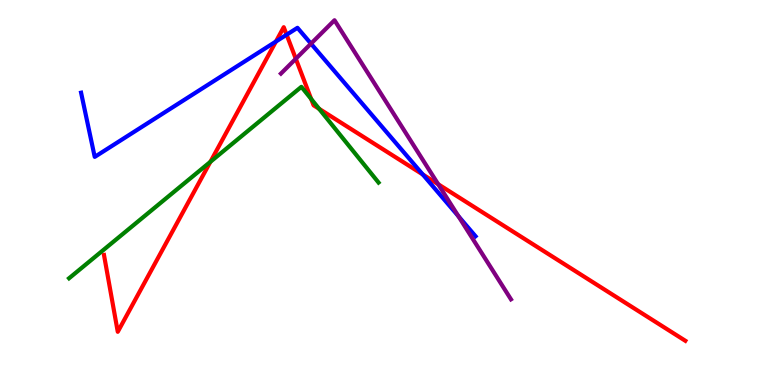[{'lines': ['blue', 'red'], 'intersections': [{'x': 3.56, 'y': 8.92}, {'x': 3.7, 'y': 9.1}, {'x': 5.45, 'y': 5.47}]}, {'lines': ['green', 'red'], 'intersections': [{'x': 2.71, 'y': 5.8}, {'x': 4.02, 'y': 7.43}, {'x': 4.12, 'y': 7.17}]}, {'lines': ['purple', 'red'], 'intersections': [{'x': 3.82, 'y': 8.47}, {'x': 5.65, 'y': 5.21}]}, {'lines': ['blue', 'green'], 'intersections': []}, {'lines': ['blue', 'purple'], 'intersections': [{'x': 4.01, 'y': 8.87}, {'x': 5.91, 'y': 4.39}]}, {'lines': ['green', 'purple'], 'intersections': []}]